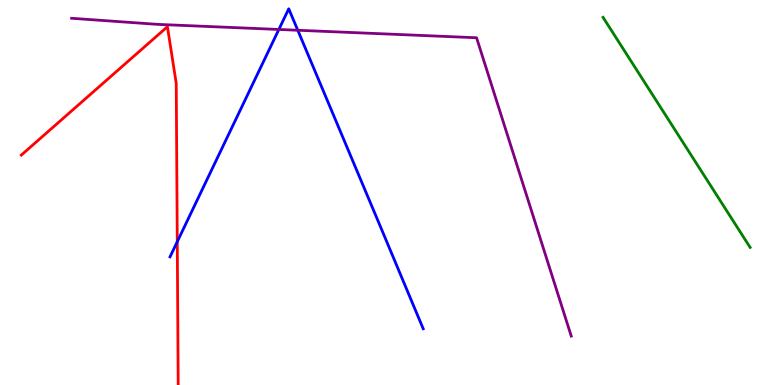[{'lines': ['blue', 'red'], 'intersections': [{'x': 2.29, 'y': 3.72}]}, {'lines': ['green', 'red'], 'intersections': []}, {'lines': ['purple', 'red'], 'intersections': []}, {'lines': ['blue', 'green'], 'intersections': []}, {'lines': ['blue', 'purple'], 'intersections': [{'x': 3.6, 'y': 9.23}, {'x': 3.84, 'y': 9.21}]}, {'lines': ['green', 'purple'], 'intersections': []}]